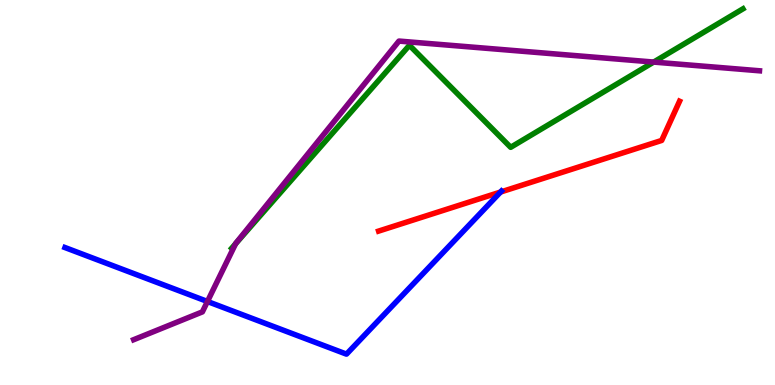[{'lines': ['blue', 'red'], 'intersections': [{'x': 6.46, 'y': 5.01}]}, {'lines': ['green', 'red'], 'intersections': []}, {'lines': ['purple', 'red'], 'intersections': []}, {'lines': ['blue', 'green'], 'intersections': []}, {'lines': ['blue', 'purple'], 'intersections': [{'x': 2.68, 'y': 2.17}]}, {'lines': ['green', 'purple'], 'intersections': [{'x': 3.04, 'y': 3.67}, {'x': 8.43, 'y': 8.39}]}]